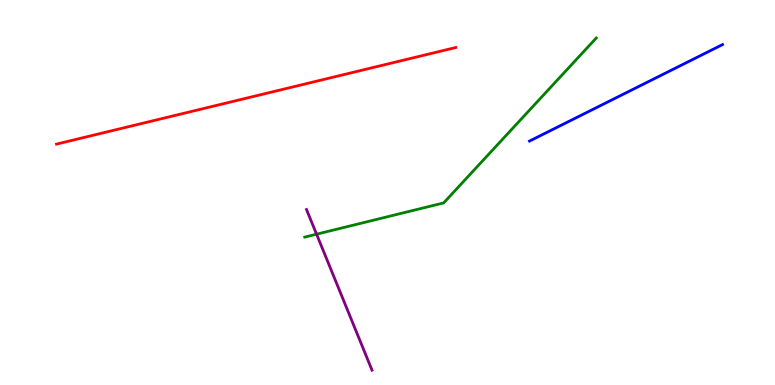[{'lines': ['blue', 'red'], 'intersections': []}, {'lines': ['green', 'red'], 'intersections': []}, {'lines': ['purple', 'red'], 'intersections': []}, {'lines': ['blue', 'green'], 'intersections': []}, {'lines': ['blue', 'purple'], 'intersections': []}, {'lines': ['green', 'purple'], 'intersections': [{'x': 4.08, 'y': 3.92}]}]